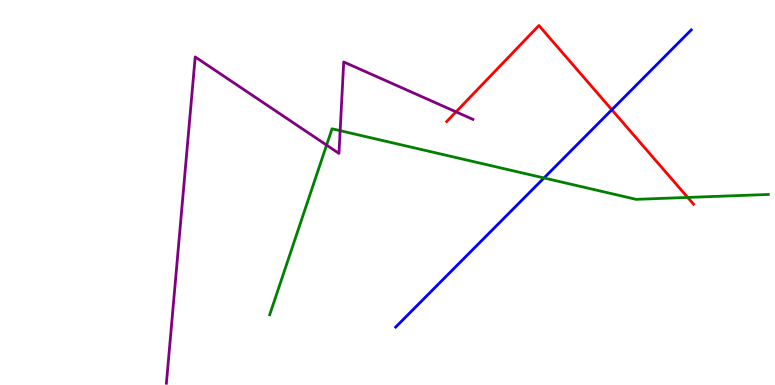[{'lines': ['blue', 'red'], 'intersections': [{'x': 7.89, 'y': 7.15}]}, {'lines': ['green', 'red'], 'intersections': [{'x': 8.87, 'y': 4.87}]}, {'lines': ['purple', 'red'], 'intersections': [{'x': 5.88, 'y': 7.09}]}, {'lines': ['blue', 'green'], 'intersections': [{'x': 7.02, 'y': 5.38}]}, {'lines': ['blue', 'purple'], 'intersections': []}, {'lines': ['green', 'purple'], 'intersections': [{'x': 4.21, 'y': 6.23}, {'x': 4.39, 'y': 6.61}]}]